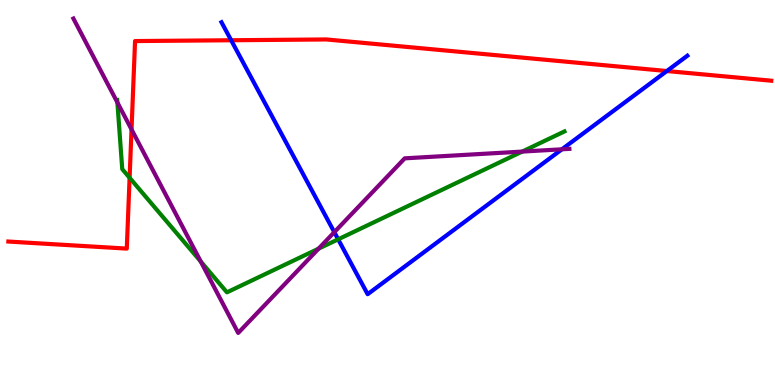[{'lines': ['blue', 'red'], 'intersections': [{'x': 2.98, 'y': 8.95}, {'x': 8.6, 'y': 8.16}]}, {'lines': ['green', 'red'], 'intersections': [{'x': 1.67, 'y': 5.38}]}, {'lines': ['purple', 'red'], 'intersections': [{'x': 1.7, 'y': 6.64}]}, {'lines': ['blue', 'green'], 'intersections': [{'x': 4.36, 'y': 3.78}]}, {'lines': ['blue', 'purple'], 'intersections': [{'x': 4.31, 'y': 3.97}, {'x': 7.25, 'y': 6.12}]}, {'lines': ['green', 'purple'], 'intersections': [{'x': 1.51, 'y': 7.34}, {'x': 2.59, 'y': 3.21}, {'x': 4.11, 'y': 3.54}, {'x': 6.74, 'y': 6.06}]}]